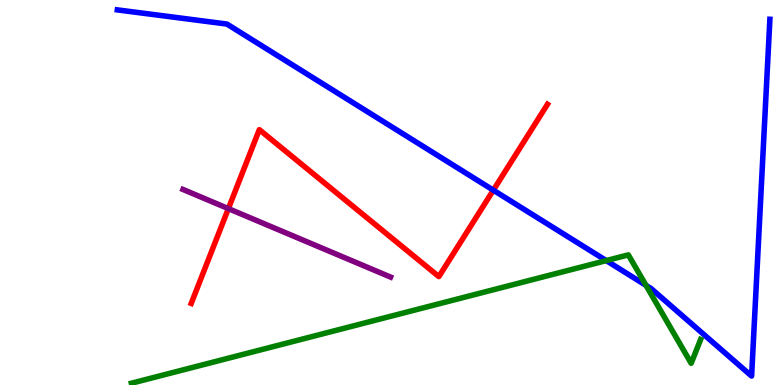[{'lines': ['blue', 'red'], 'intersections': [{'x': 6.37, 'y': 5.06}]}, {'lines': ['green', 'red'], 'intersections': []}, {'lines': ['purple', 'red'], 'intersections': [{'x': 2.95, 'y': 4.58}]}, {'lines': ['blue', 'green'], 'intersections': [{'x': 7.82, 'y': 3.23}, {'x': 8.34, 'y': 2.59}]}, {'lines': ['blue', 'purple'], 'intersections': []}, {'lines': ['green', 'purple'], 'intersections': []}]